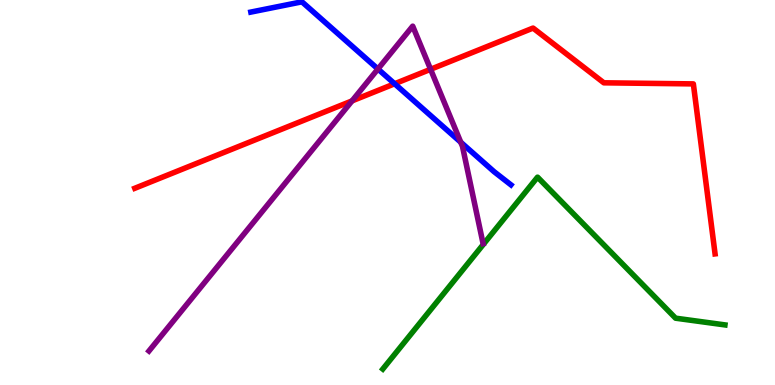[{'lines': ['blue', 'red'], 'intersections': [{'x': 5.09, 'y': 7.82}]}, {'lines': ['green', 'red'], 'intersections': []}, {'lines': ['purple', 'red'], 'intersections': [{'x': 4.54, 'y': 7.38}, {'x': 5.56, 'y': 8.2}]}, {'lines': ['blue', 'green'], 'intersections': []}, {'lines': ['blue', 'purple'], 'intersections': [{'x': 4.88, 'y': 8.21}, {'x': 5.95, 'y': 6.31}]}, {'lines': ['green', 'purple'], 'intersections': []}]